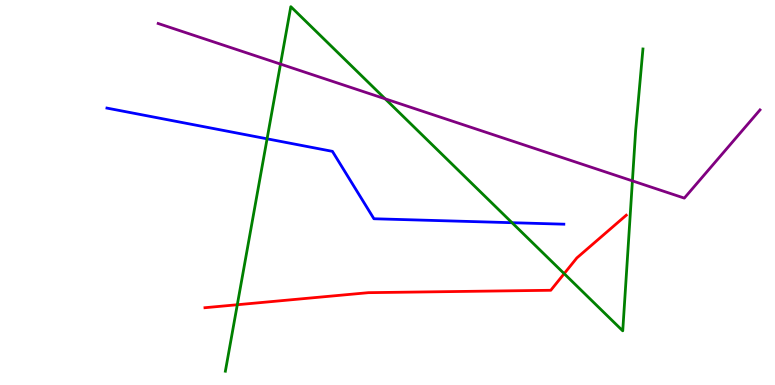[{'lines': ['blue', 'red'], 'intersections': []}, {'lines': ['green', 'red'], 'intersections': [{'x': 3.06, 'y': 2.08}, {'x': 7.28, 'y': 2.89}]}, {'lines': ['purple', 'red'], 'intersections': []}, {'lines': ['blue', 'green'], 'intersections': [{'x': 3.45, 'y': 6.39}, {'x': 6.61, 'y': 4.22}]}, {'lines': ['blue', 'purple'], 'intersections': []}, {'lines': ['green', 'purple'], 'intersections': [{'x': 3.62, 'y': 8.34}, {'x': 4.97, 'y': 7.43}, {'x': 8.16, 'y': 5.3}]}]